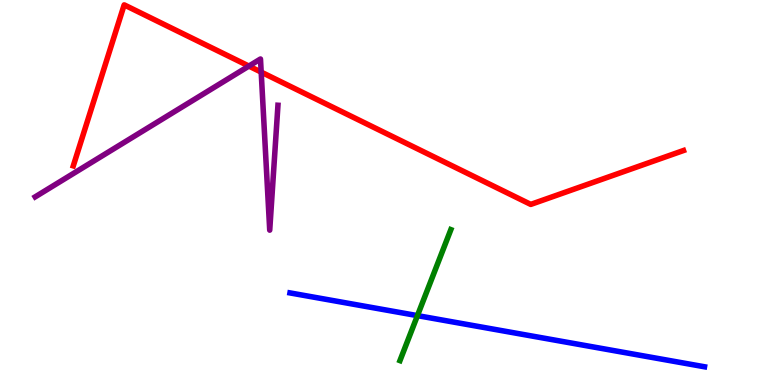[{'lines': ['blue', 'red'], 'intersections': []}, {'lines': ['green', 'red'], 'intersections': []}, {'lines': ['purple', 'red'], 'intersections': [{'x': 3.21, 'y': 8.28}, {'x': 3.37, 'y': 8.13}]}, {'lines': ['blue', 'green'], 'intersections': [{'x': 5.39, 'y': 1.8}]}, {'lines': ['blue', 'purple'], 'intersections': []}, {'lines': ['green', 'purple'], 'intersections': []}]